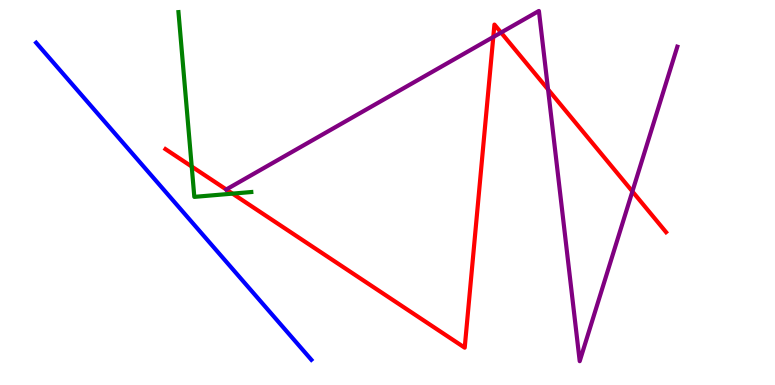[{'lines': ['blue', 'red'], 'intersections': []}, {'lines': ['green', 'red'], 'intersections': [{'x': 2.47, 'y': 5.67}, {'x': 3.0, 'y': 4.97}]}, {'lines': ['purple', 'red'], 'intersections': [{'x': 2.92, 'y': 5.08}, {'x': 6.36, 'y': 9.04}, {'x': 6.47, 'y': 9.15}, {'x': 7.07, 'y': 7.68}, {'x': 8.16, 'y': 5.03}]}, {'lines': ['blue', 'green'], 'intersections': []}, {'lines': ['blue', 'purple'], 'intersections': []}, {'lines': ['green', 'purple'], 'intersections': []}]